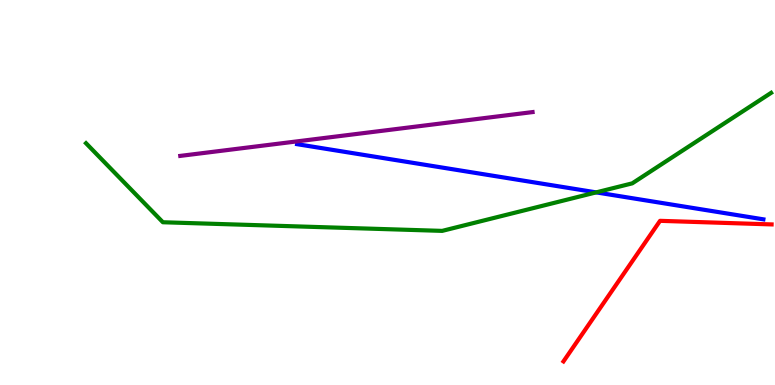[{'lines': ['blue', 'red'], 'intersections': []}, {'lines': ['green', 'red'], 'intersections': []}, {'lines': ['purple', 'red'], 'intersections': []}, {'lines': ['blue', 'green'], 'intersections': [{'x': 7.69, 'y': 5.0}]}, {'lines': ['blue', 'purple'], 'intersections': []}, {'lines': ['green', 'purple'], 'intersections': []}]